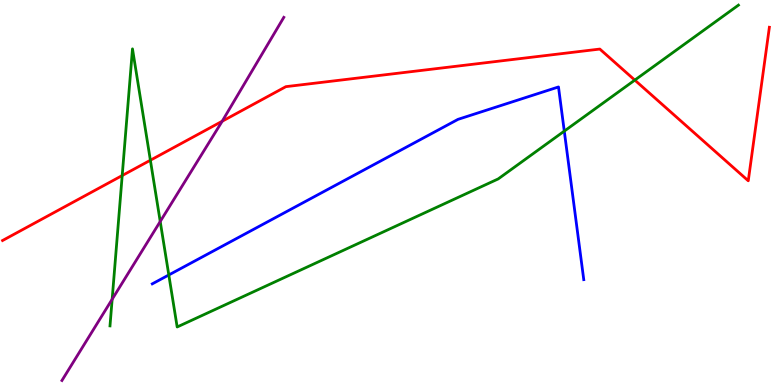[{'lines': ['blue', 'red'], 'intersections': []}, {'lines': ['green', 'red'], 'intersections': [{'x': 1.58, 'y': 5.44}, {'x': 1.94, 'y': 5.84}, {'x': 8.19, 'y': 7.92}]}, {'lines': ['purple', 'red'], 'intersections': [{'x': 2.87, 'y': 6.85}]}, {'lines': ['blue', 'green'], 'intersections': [{'x': 2.18, 'y': 2.86}, {'x': 7.28, 'y': 6.59}]}, {'lines': ['blue', 'purple'], 'intersections': []}, {'lines': ['green', 'purple'], 'intersections': [{'x': 1.45, 'y': 2.23}, {'x': 2.07, 'y': 4.25}]}]